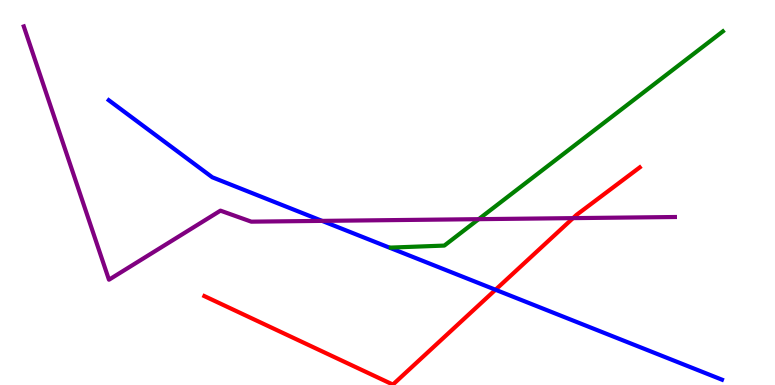[{'lines': ['blue', 'red'], 'intersections': [{'x': 6.39, 'y': 2.47}]}, {'lines': ['green', 'red'], 'intersections': []}, {'lines': ['purple', 'red'], 'intersections': [{'x': 7.39, 'y': 4.33}]}, {'lines': ['blue', 'green'], 'intersections': []}, {'lines': ['blue', 'purple'], 'intersections': [{'x': 4.16, 'y': 4.26}]}, {'lines': ['green', 'purple'], 'intersections': [{'x': 6.18, 'y': 4.31}]}]